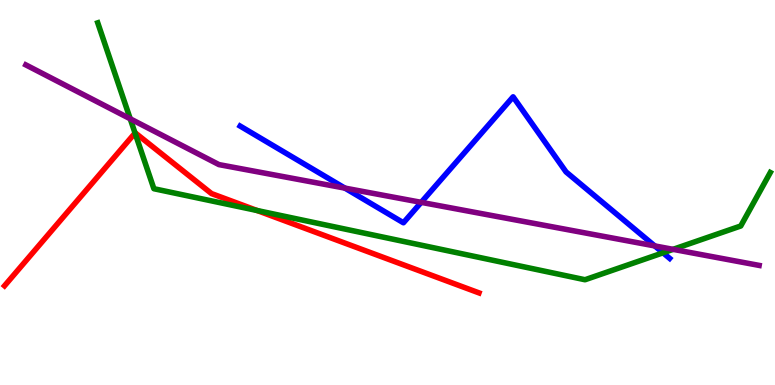[{'lines': ['blue', 'red'], 'intersections': []}, {'lines': ['green', 'red'], 'intersections': [{'x': 1.74, 'y': 6.54}, {'x': 3.32, 'y': 4.53}]}, {'lines': ['purple', 'red'], 'intersections': []}, {'lines': ['blue', 'green'], 'intersections': [{'x': 8.56, 'y': 3.43}]}, {'lines': ['blue', 'purple'], 'intersections': [{'x': 4.45, 'y': 5.11}, {'x': 5.43, 'y': 4.74}, {'x': 8.45, 'y': 3.61}]}, {'lines': ['green', 'purple'], 'intersections': [{'x': 1.68, 'y': 6.91}, {'x': 8.68, 'y': 3.52}]}]